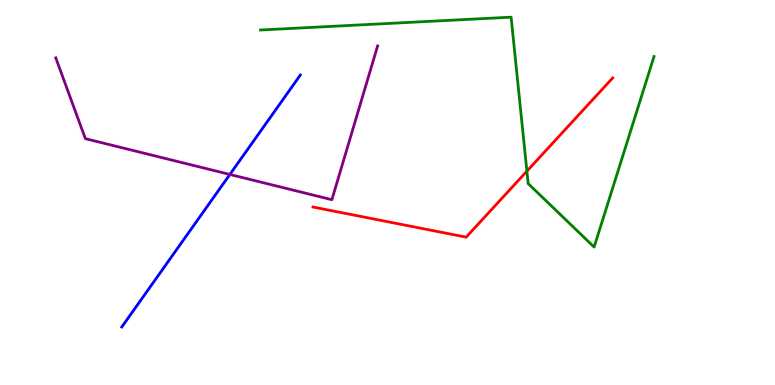[{'lines': ['blue', 'red'], 'intersections': []}, {'lines': ['green', 'red'], 'intersections': [{'x': 6.8, 'y': 5.55}]}, {'lines': ['purple', 'red'], 'intersections': []}, {'lines': ['blue', 'green'], 'intersections': []}, {'lines': ['blue', 'purple'], 'intersections': [{'x': 2.97, 'y': 5.47}]}, {'lines': ['green', 'purple'], 'intersections': []}]